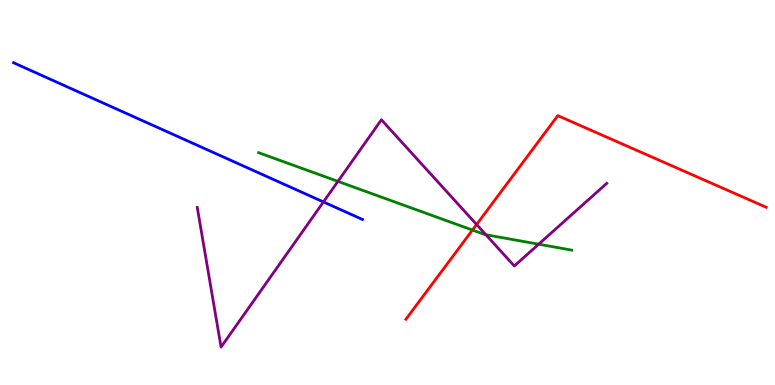[{'lines': ['blue', 'red'], 'intersections': []}, {'lines': ['green', 'red'], 'intersections': [{'x': 6.1, 'y': 4.02}]}, {'lines': ['purple', 'red'], 'intersections': [{'x': 6.15, 'y': 4.17}]}, {'lines': ['blue', 'green'], 'intersections': []}, {'lines': ['blue', 'purple'], 'intersections': [{'x': 4.17, 'y': 4.75}]}, {'lines': ['green', 'purple'], 'intersections': [{'x': 4.36, 'y': 5.29}, {'x': 6.27, 'y': 3.9}, {'x': 6.95, 'y': 3.66}]}]